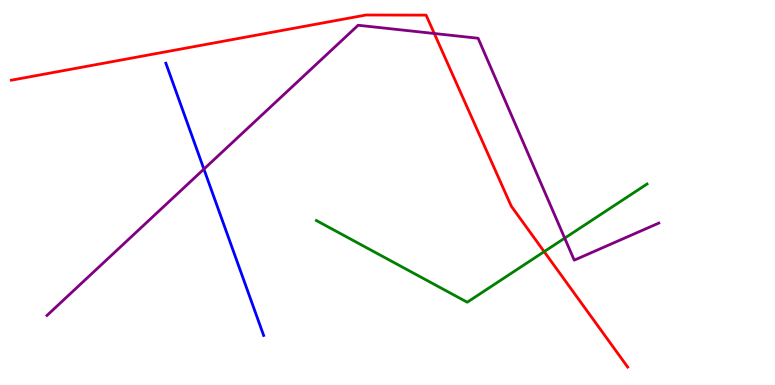[{'lines': ['blue', 'red'], 'intersections': []}, {'lines': ['green', 'red'], 'intersections': [{'x': 7.02, 'y': 3.46}]}, {'lines': ['purple', 'red'], 'intersections': [{'x': 5.6, 'y': 9.13}]}, {'lines': ['blue', 'green'], 'intersections': []}, {'lines': ['blue', 'purple'], 'intersections': [{'x': 2.63, 'y': 5.61}]}, {'lines': ['green', 'purple'], 'intersections': [{'x': 7.29, 'y': 3.81}]}]